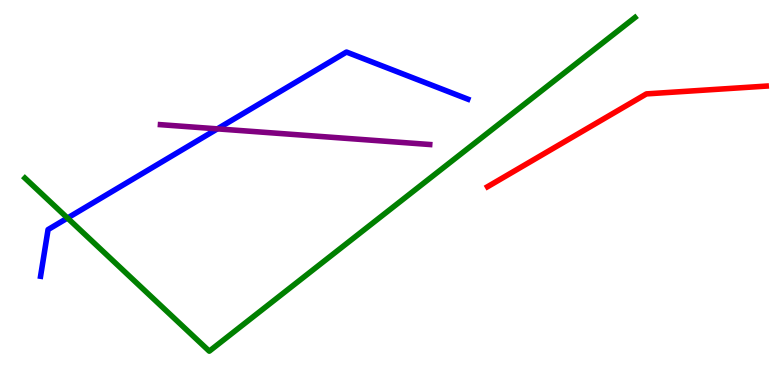[{'lines': ['blue', 'red'], 'intersections': []}, {'lines': ['green', 'red'], 'intersections': []}, {'lines': ['purple', 'red'], 'intersections': []}, {'lines': ['blue', 'green'], 'intersections': [{'x': 0.871, 'y': 4.34}]}, {'lines': ['blue', 'purple'], 'intersections': [{'x': 2.8, 'y': 6.65}]}, {'lines': ['green', 'purple'], 'intersections': []}]